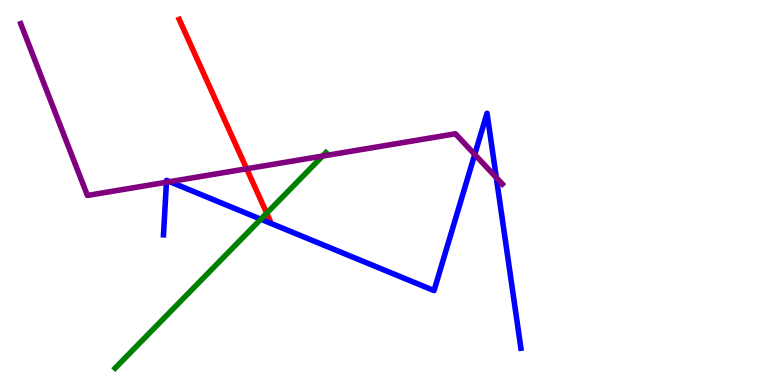[{'lines': ['blue', 'red'], 'intersections': []}, {'lines': ['green', 'red'], 'intersections': [{'x': 3.44, 'y': 4.46}]}, {'lines': ['purple', 'red'], 'intersections': [{'x': 3.18, 'y': 5.62}]}, {'lines': ['blue', 'green'], 'intersections': [{'x': 3.37, 'y': 4.31}]}, {'lines': ['blue', 'purple'], 'intersections': [{'x': 2.15, 'y': 5.27}, {'x': 2.19, 'y': 5.28}, {'x': 6.13, 'y': 5.99}, {'x': 6.4, 'y': 5.39}]}, {'lines': ['green', 'purple'], 'intersections': [{'x': 4.16, 'y': 5.95}]}]